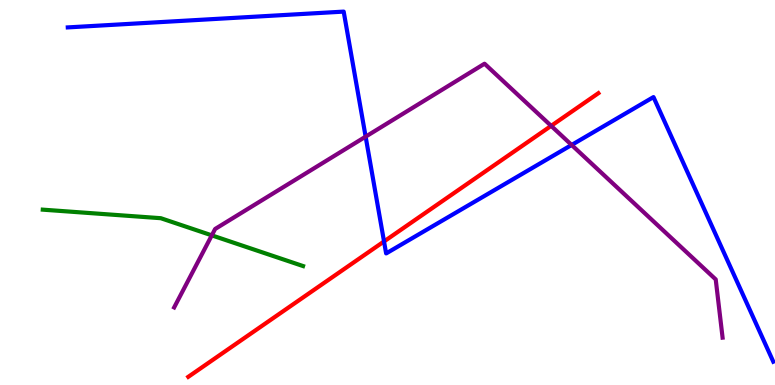[{'lines': ['blue', 'red'], 'intersections': [{'x': 4.96, 'y': 3.73}]}, {'lines': ['green', 'red'], 'intersections': []}, {'lines': ['purple', 'red'], 'intersections': [{'x': 7.11, 'y': 6.73}]}, {'lines': ['blue', 'green'], 'intersections': []}, {'lines': ['blue', 'purple'], 'intersections': [{'x': 4.72, 'y': 6.45}, {'x': 7.38, 'y': 6.23}]}, {'lines': ['green', 'purple'], 'intersections': [{'x': 2.73, 'y': 3.89}]}]